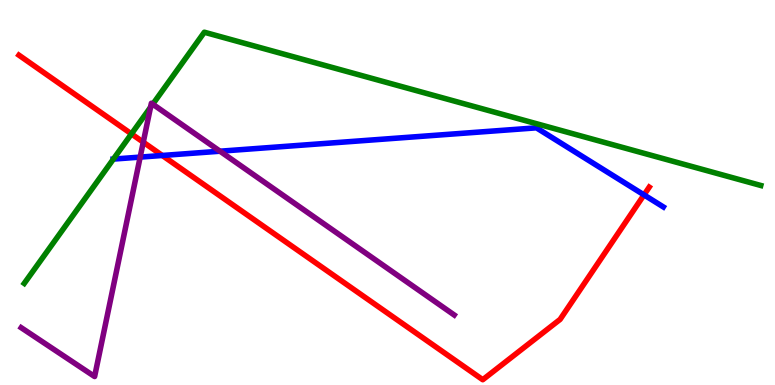[{'lines': ['blue', 'red'], 'intersections': [{'x': 2.09, 'y': 5.96}, {'x': 8.31, 'y': 4.94}]}, {'lines': ['green', 'red'], 'intersections': [{'x': 1.7, 'y': 6.52}]}, {'lines': ['purple', 'red'], 'intersections': [{'x': 1.85, 'y': 6.31}]}, {'lines': ['blue', 'green'], 'intersections': [{'x': 1.46, 'y': 5.87}]}, {'lines': ['blue', 'purple'], 'intersections': [{'x': 1.81, 'y': 5.92}, {'x': 2.84, 'y': 6.07}]}, {'lines': ['green', 'purple'], 'intersections': [{'x': 1.94, 'y': 7.21}, {'x': 1.97, 'y': 7.29}]}]